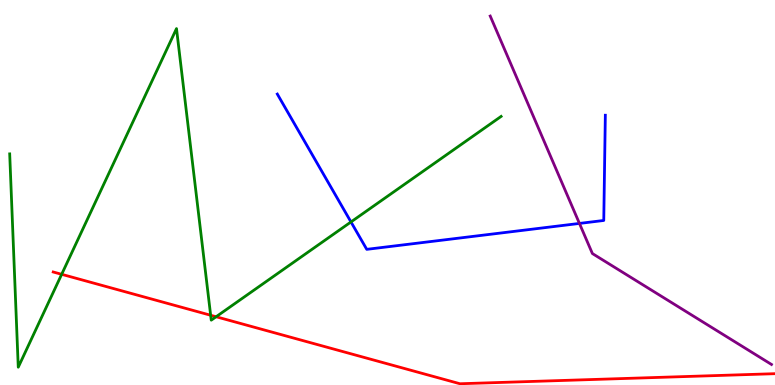[{'lines': ['blue', 'red'], 'intersections': []}, {'lines': ['green', 'red'], 'intersections': [{'x': 0.796, 'y': 2.87}, {'x': 2.72, 'y': 1.81}, {'x': 2.79, 'y': 1.77}]}, {'lines': ['purple', 'red'], 'intersections': []}, {'lines': ['blue', 'green'], 'intersections': [{'x': 4.53, 'y': 4.24}]}, {'lines': ['blue', 'purple'], 'intersections': [{'x': 7.48, 'y': 4.2}]}, {'lines': ['green', 'purple'], 'intersections': []}]